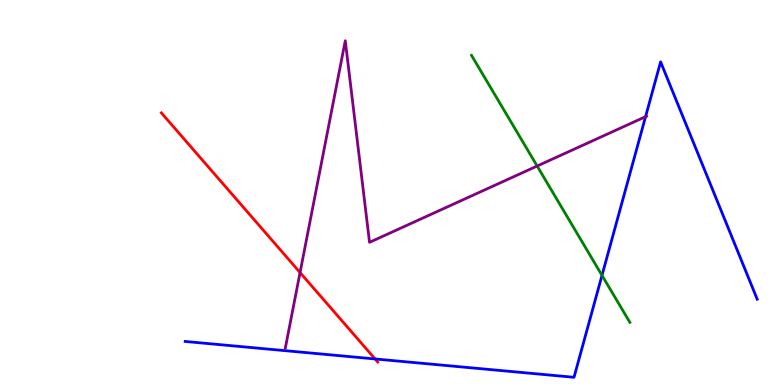[{'lines': ['blue', 'red'], 'intersections': [{'x': 4.84, 'y': 0.676}]}, {'lines': ['green', 'red'], 'intersections': []}, {'lines': ['purple', 'red'], 'intersections': [{'x': 3.87, 'y': 2.92}]}, {'lines': ['blue', 'green'], 'intersections': [{'x': 7.77, 'y': 2.85}]}, {'lines': ['blue', 'purple'], 'intersections': [{'x': 8.33, 'y': 6.97}]}, {'lines': ['green', 'purple'], 'intersections': [{'x': 6.93, 'y': 5.69}]}]